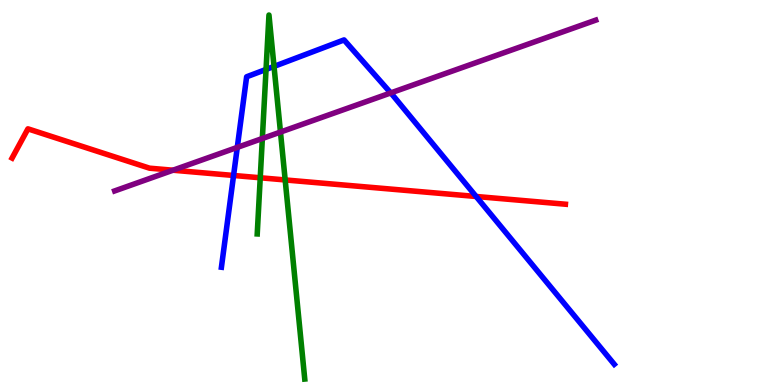[{'lines': ['blue', 'red'], 'intersections': [{'x': 3.01, 'y': 5.44}, {'x': 6.14, 'y': 4.9}]}, {'lines': ['green', 'red'], 'intersections': [{'x': 3.36, 'y': 5.38}, {'x': 3.68, 'y': 5.33}]}, {'lines': ['purple', 'red'], 'intersections': [{'x': 2.23, 'y': 5.58}]}, {'lines': ['blue', 'green'], 'intersections': [{'x': 3.43, 'y': 8.2}, {'x': 3.54, 'y': 8.27}]}, {'lines': ['blue', 'purple'], 'intersections': [{'x': 3.06, 'y': 6.17}, {'x': 5.04, 'y': 7.59}]}, {'lines': ['green', 'purple'], 'intersections': [{'x': 3.39, 'y': 6.4}, {'x': 3.62, 'y': 6.57}]}]